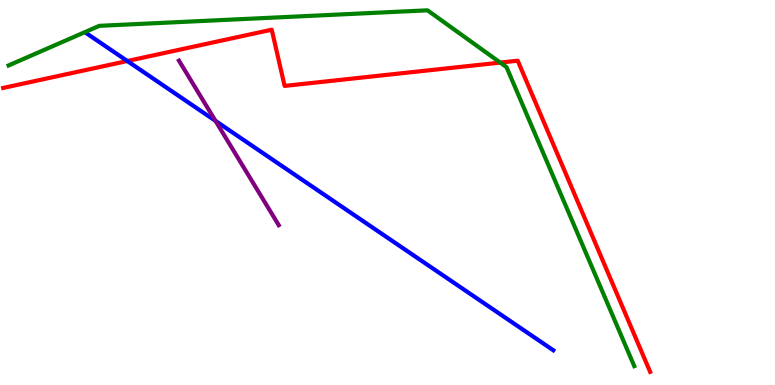[{'lines': ['blue', 'red'], 'intersections': [{'x': 1.64, 'y': 8.42}]}, {'lines': ['green', 'red'], 'intersections': [{'x': 6.45, 'y': 8.37}]}, {'lines': ['purple', 'red'], 'intersections': []}, {'lines': ['blue', 'green'], 'intersections': []}, {'lines': ['blue', 'purple'], 'intersections': [{'x': 2.78, 'y': 6.86}]}, {'lines': ['green', 'purple'], 'intersections': []}]